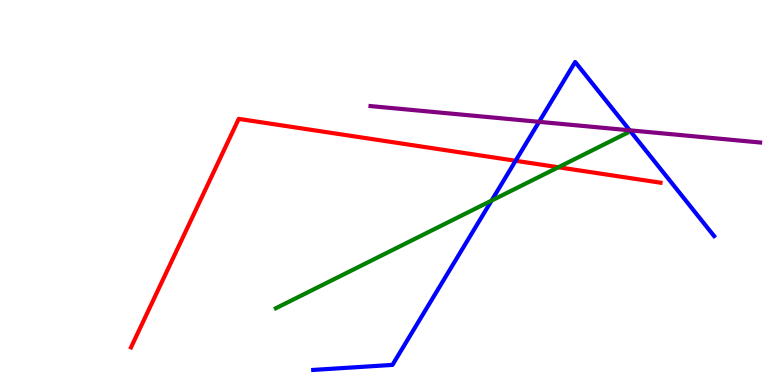[{'lines': ['blue', 'red'], 'intersections': [{'x': 6.65, 'y': 5.82}]}, {'lines': ['green', 'red'], 'intersections': [{'x': 7.2, 'y': 5.66}]}, {'lines': ['purple', 'red'], 'intersections': []}, {'lines': ['blue', 'green'], 'intersections': [{'x': 6.34, 'y': 4.79}]}, {'lines': ['blue', 'purple'], 'intersections': [{'x': 6.96, 'y': 6.84}, {'x': 8.13, 'y': 6.62}]}, {'lines': ['green', 'purple'], 'intersections': []}]